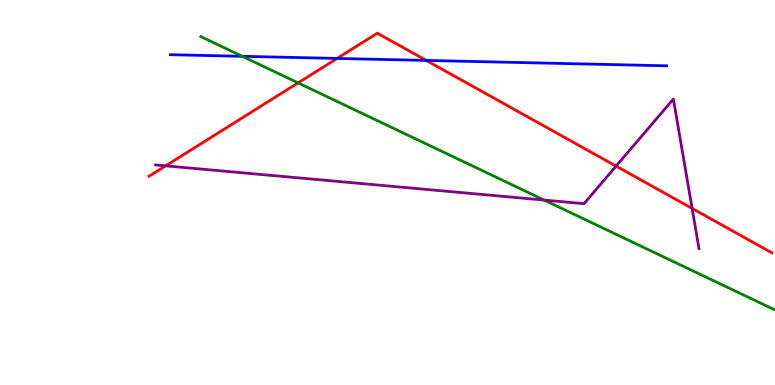[{'lines': ['blue', 'red'], 'intersections': [{'x': 4.35, 'y': 8.48}, {'x': 5.5, 'y': 8.43}]}, {'lines': ['green', 'red'], 'intersections': [{'x': 3.85, 'y': 7.85}]}, {'lines': ['purple', 'red'], 'intersections': [{'x': 2.14, 'y': 5.69}, {'x': 7.95, 'y': 5.69}, {'x': 8.93, 'y': 4.59}]}, {'lines': ['blue', 'green'], 'intersections': [{'x': 3.13, 'y': 8.54}]}, {'lines': ['blue', 'purple'], 'intersections': []}, {'lines': ['green', 'purple'], 'intersections': [{'x': 7.02, 'y': 4.8}]}]